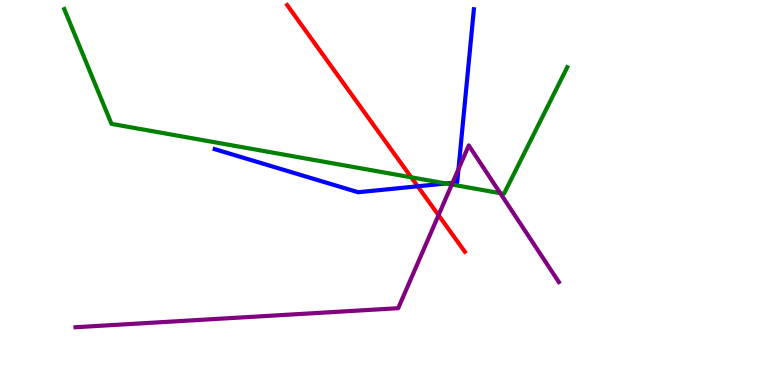[{'lines': ['blue', 'red'], 'intersections': [{'x': 5.39, 'y': 5.16}]}, {'lines': ['green', 'red'], 'intersections': [{'x': 5.31, 'y': 5.39}]}, {'lines': ['purple', 'red'], 'intersections': [{'x': 5.66, 'y': 4.41}]}, {'lines': ['blue', 'green'], 'intersections': [{'x': 5.75, 'y': 5.23}]}, {'lines': ['blue', 'purple'], 'intersections': [{'x': 5.84, 'y': 5.25}, {'x': 5.92, 'y': 5.61}]}, {'lines': ['green', 'purple'], 'intersections': [{'x': 5.83, 'y': 5.21}, {'x': 6.45, 'y': 4.98}]}]